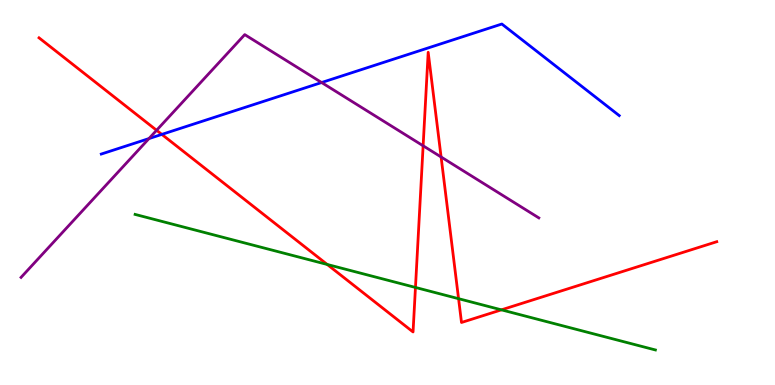[{'lines': ['blue', 'red'], 'intersections': [{'x': 2.09, 'y': 6.51}]}, {'lines': ['green', 'red'], 'intersections': [{'x': 4.22, 'y': 3.13}, {'x': 5.36, 'y': 2.53}, {'x': 5.92, 'y': 2.24}, {'x': 6.47, 'y': 1.95}]}, {'lines': ['purple', 'red'], 'intersections': [{'x': 2.02, 'y': 6.62}, {'x': 5.46, 'y': 6.21}, {'x': 5.69, 'y': 5.92}]}, {'lines': ['blue', 'green'], 'intersections': []}, {'lines': ['blue', 'purple'], 'intersections': [{'x': 1.92, 'y': 6.4}, {'x': 4.15, 'y': 7.86}]}, {'lines': ['green', 'purple'], 'intersections': []}]